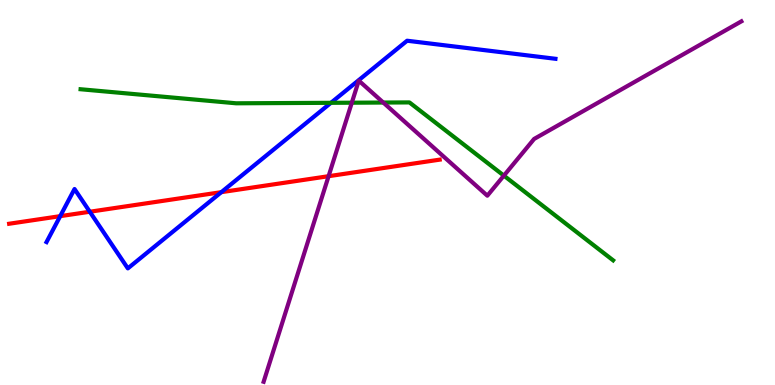[{'lines': ['blue', 'red'], 'intersections': [{'x': 0.777, 'y': 4.39}, {'x': 1.16, 'y': 4.5}, {'x': 2.86, 'y': 5.01}]}, {'lines': ['green', 'red'], 'intersections': []}, {'lines': ['purple', 'red'], 'intersections': [{'x': 4.24, 'y': 5.42}]}, {'lines': ['blue', 'green'], 'intersections': [{'x': 4.27, 'y': 7.33}]}, {'lines': ['blue', 'purple'], 'intersections': []}, {'lines': ['green', 'purple'], 'intersections': [{'x': 4.54, 'y': 7.33}, {'x': 4.95, 'y': 7.34}, {'x': 6.5, 'y': 5.44}]}]